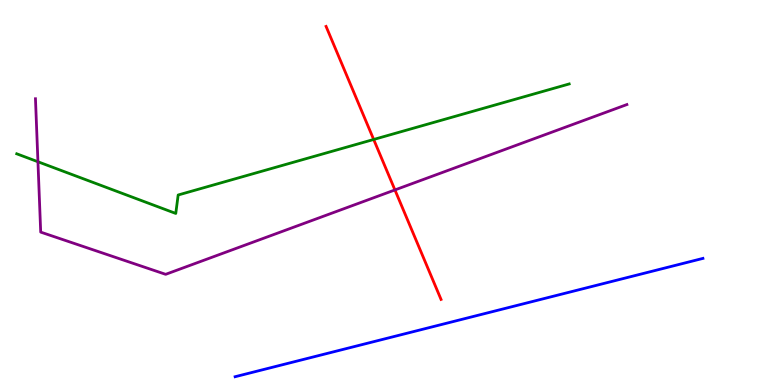[{'lines': ['blue', 'red'], 'intersections': []}, {'lines': ['green', 'red'], 'intersections': [{'x': 4.82, 'y': 6.38}]}, {'lines': ['purple', 'red'], 'intersections': [{'x': 5.1, 'y': 5.07}]}, {'lines': ['blue', 'green'], 'intersections': []}, {'lines': ['blue', 'purple'], 'intersections': []}, {'lines': ['green', 'purple'], 'intersections': [{'x': 0.49, 'y': 5.8}]}]